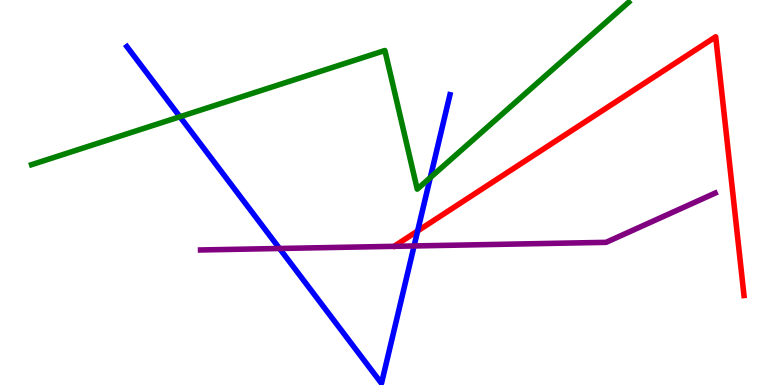[{'lines': ['blue', 'red'], 'intersections': [{'x': 5.39, 'y': 4.0}]}, {'lines': ['green', 'red'], 'intersections': []}, {'lines': ['purple', 'red'], 'intersections': []}, {'lines': ['blue', 'green'], 'intersections': [{'x': 2.32, 'y': 6.97}, {'x': 5.55, 'y': 5.39}]}, {'lines': ['blue', 'purple'], 'intersections': [{'x': 3.61, 'y': 3.55}, {'x': 5.34, 'y': 3.61}]}, {'lines': ['green', 'purple'], 'intersections': []}]